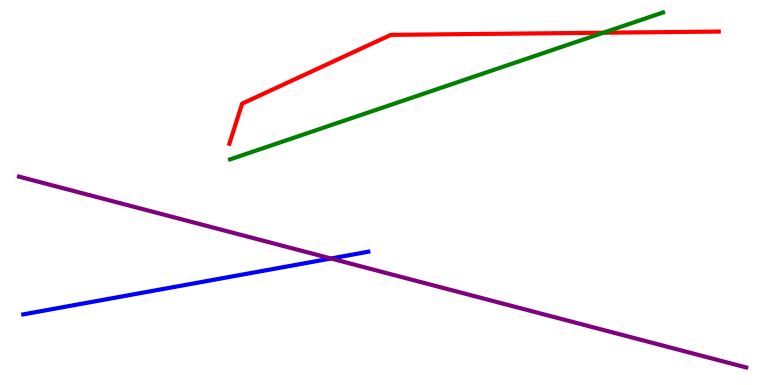[{'lines': ['blue', 'red'], 'intersections': []}, {'lines': ['green', 'red'], 'intersections': [{'x': 7.79, 'y': 9.15}]}, {'lines': ['purple', 'red'], 'intersections': []}, {'lines': ['blue', 'green'], 'intersections': []}, {'lines': ['blue', 'purple'], 'intersections': [{'x': 4.27, 'y': 3.29}]}, {'lines': ['green', 'purple'], 'intersections': []}]